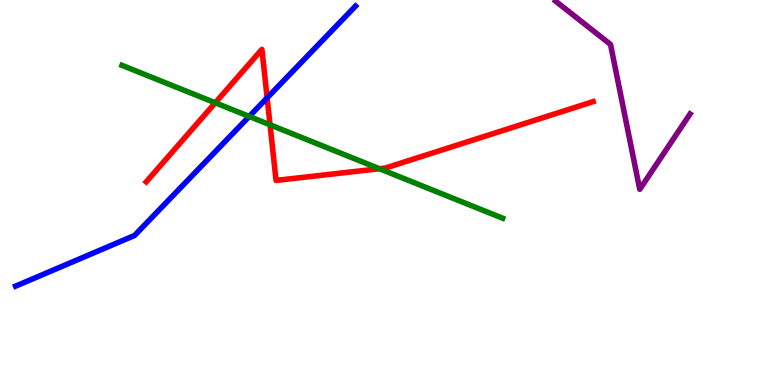[{'lines': ['blue', 'red'], 'intersections': [{'x': 3.45, 'y': 7.46}]}, {'lines': ['green', 'red'], 'intersections': [{'x': 2.78, 'y': 7.33}, {'x': 3.48, 'y': 6.76}, {'x': 4.9, 'y': 5.62}]}, {'lines': ['purple', 'red'], 'intersections': []}, {'lines': ['blue', 'green'], 'intersections': [{'x': 3.22, 'y': 6.98}]}, {'lines': ['blue', 'purple'], 'intersections': []}, {'lines': ['green', 'purple'], 'intersections': []}]